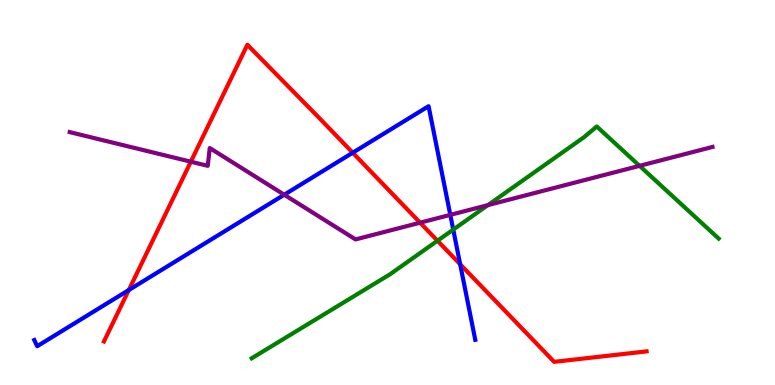[{'lines': ['blue', 'red'], 'intersections': [{'x': 1.66, 'y': 2.47}, {'x': 4.55, 'y': 6.03}, {'x': 5.94, 'y': 3.14}]}, {'lines': ['green', 'red'], 'intersections': [{'x': 5.65, 'y': 3.75}]}, {'lines': ['purple', 'red'], 'intersections': [{'x': 2.46, 'y': 5.8}, {'x': 5.42, 'y': 4.22}]}, {'lines': ['blue', 'green'], 'intersections': [{'x': 5.85, 'y': 4.04}]}, {'lines': ['blue', 'purple'], 'intersections': [{'x': 3.67, 'y': 4.94}, {'x': 5.81, 'y': 4.42}]}, {'lines': ['green', 'purple'], 'intersections': [{'x': 6.3, 'y': 4.67}, {'x': 8.25, 'y': 5.69}]}]